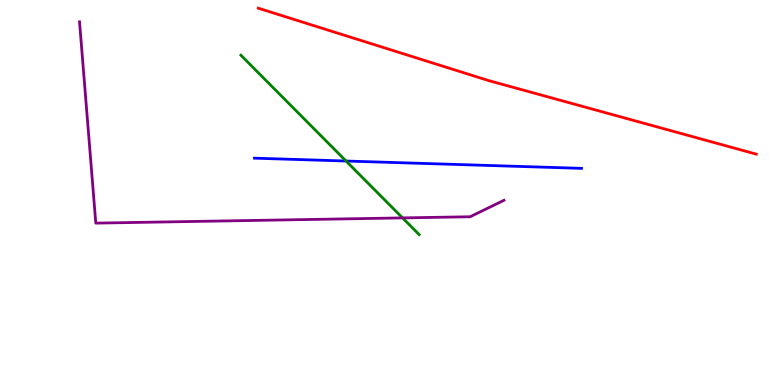[{'lines': ['blue', 'red'], 'intersections': []}, {'lines': ['green', 'red'], 'intersections': []}, {'lines': ['purple', 'red'], 'intersections': []}, {'lines': ['blue', 'green'], 'intersections': [{'x': 4.47, 'y': 5.82}]}, {'lines': ['blue', 'purple'], 'intersections': []}, {'lines': ['green', 'purple'], 'intersections': [{'x': 5.19, 'y': 4.34}]}]